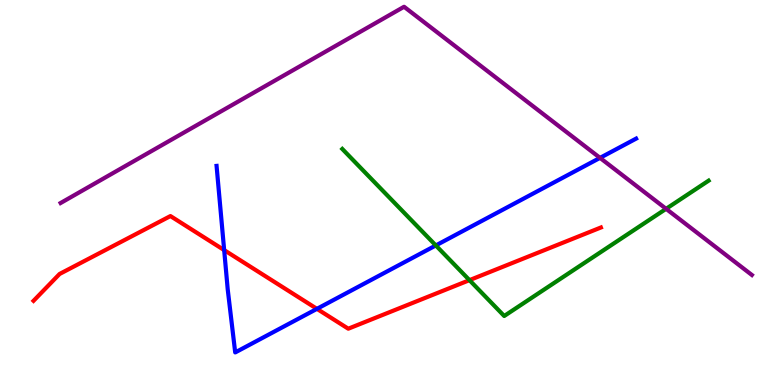[{'lines': ['blue', 'red'], 'intersections': [{'x': 2.89, 'y': 3.5}, {'x': 4.09, 'y': 1.98}]}, {'lines': ['green', 'red'], 'intersections': [{'x': 6.06, 'y': 2.72}]}, {'lines': ['purple', 'red'], 'intersections': []}, {'lines': ['blue', 'green'], 'intersections': [{'x': 5.62, 'y': 3.62}]}, {'lines': ['blue', 'purple'], 'intersections': [{'x': 7.74, 'y': 5.9}]}, {'lines': ['green', 'purple'], 'intersections': [{'x': 8.59, 'y': 4.58}]}]